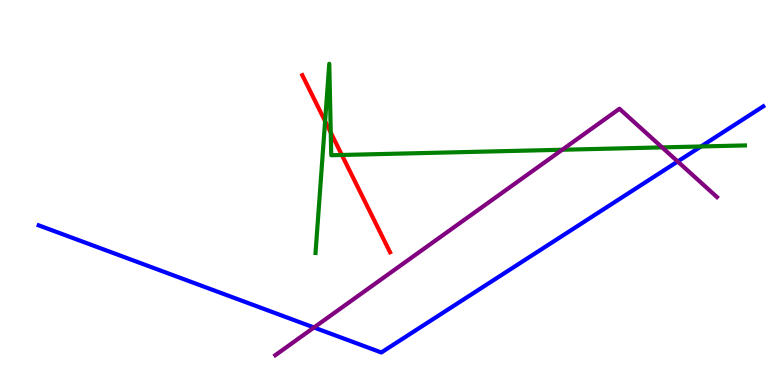[{'lines': ['blue', 'red'], 'intersections': []}, {'lines': ['green', 'red'], 'intersections': [{'x': 4.19, 'y': 6.85}, {'x': 4.27, 'y': 6.56}, {'x': 4.41, 'y': 5.97}]}, {'lines': ['purple', 'red'], 'intersections': []}, {'lines': ['blue', 'green'], 'intersections': [{'x': 9.05, 'y': 6.2}]}, {'lines': ['blue', 'purple'], 'intersections': [{'x': 4.05, 'y': 1.49}, {'x': 8.74, 'y': 5.81}]}, {'lines': ['green', 'purple'], 'intersections': [{'x': 7.25, 'y': 6.11}, {'x': 8.54, 'y': 6.17}]}]